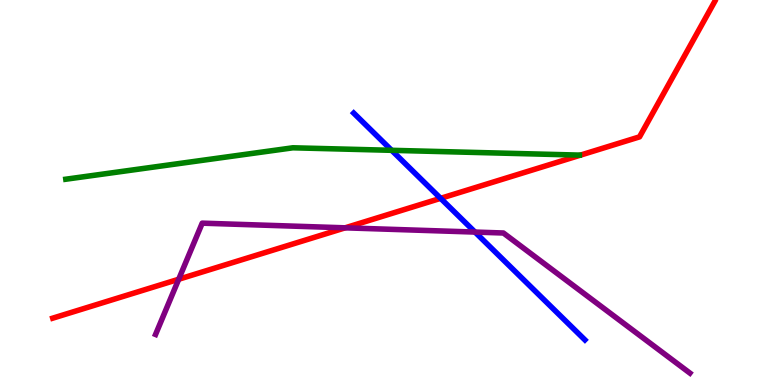[{'lines': ['blue', 'red'], 'intersections': [{'x': 5.69, 'y': 4.85}]}, {'lines': ['green', 'red'], 'intersections': []}, {'lines': ['purple', 'red'], 'intersections': [{'x': 2.31, 'y': 2.75}, {'x': 4.45, 'y': 4.08}]}, {'lines': ['blue', 'green'], 'intersections': [{'x': 5.05, 'y': 6.1}]}, {'lines': ['blue', 'purple'], 'intersections': [{'x': 6.13, 'y': 3.97}]}, {'lines': ['green', 'purple'], 'intersections': []}]